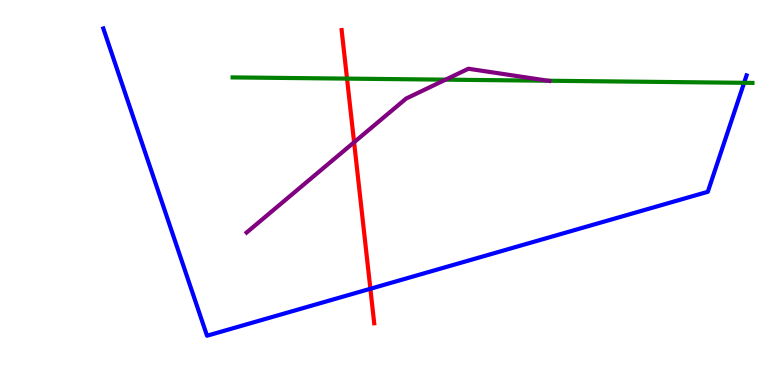[{'lines': ['blue', 'red'], 'intersections': [{'x': 4.78, 'y': 2.5}]}, {'lines': ['green', 'red'], 'intersections': [{'x': 4.48, 'y': 7.96}]}, {'lines': ['purple', 'red'], 'intersections': [{'x': 4.57, 'y': 6.3}]}, {'lines': ['blue', 'green'], 'intersections': [{'x': 9.6, 'y': 7.85}]}, {'lines': ['blue', 'purple'], 'intersections': []}, {'lines': ['green', 'purple'], 'intersections': [{'x': 5.75, 'y': 7.93}, {'x': 7.07, 'y': 7.9}]}]